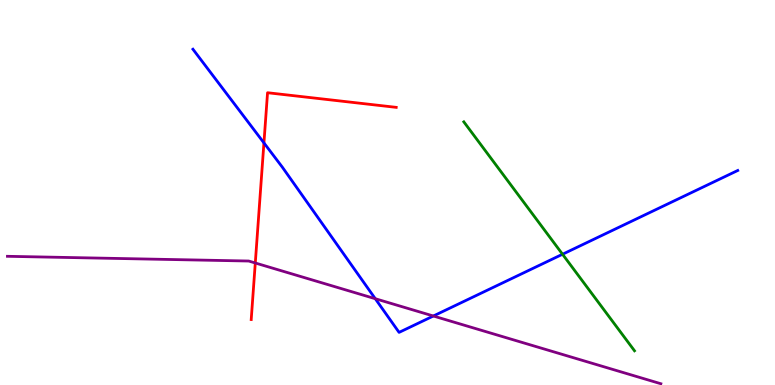[{'lines': ['blue', 'red'], 'intersections': [{'x': 3.41, 'y': 6.29}]}, {'lines': ['green', 'red'], 'intersections': []}, {'lines': ['purple', 'red'], 'intersections': [{'x': 3.29, 'y': 3.17}]}, {'lines': ['blue', 'green'], 'intersections': [{'x': 7.26, 'y': 3.4}]}, {'lines': ['blue', 'purple'], 'intersections': [{'x': 4.84, 'y': 2.24}, {'x': 5.59, 'y': 1.79}]}, {'lines': ['green', 'purple'], 'intersections': []}]